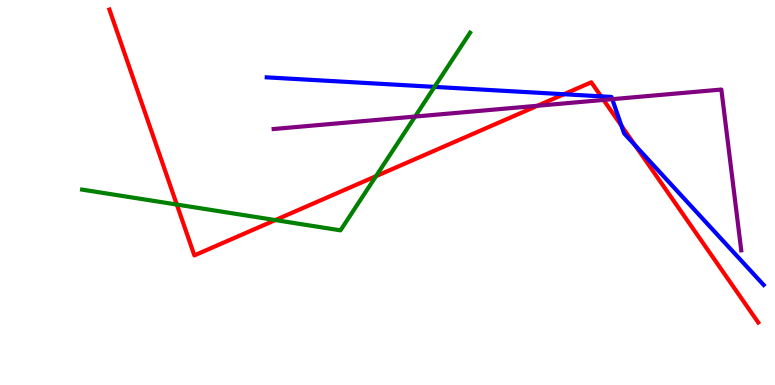[{'lines': ['blue', 'red'], 'intersections': [{'x': 7.28, 'y': 7.55}, {'x': 7.76, 'y': 7.5}, {'x': 8.02, 'y': 6.74}, {'x': 8.19, 'y': 6.23}]}, {'lines': ['green', 'red'], 'intersections': [{'x': 2.28, 'y': 4.69}, {'x': 3.55, 'y': 4.28}, {'x': 4.85, 'y': 5.42}]}, {'lines': ['purple', 'red'], 'intersections': [{'x': 6.93, 'y': 7.25}, {'x': 7.79, 'y': 7.4}]}, {'lines': ['blue', 'green'], 'intersections': [{'x': 5.61, 'y': 7.74}]}, {'lines': ['blue', 'purple'], 'intersections': [{'x': 7.9, 'y': 7.42}]}, {'lines': ['green', 'purple'], 'intersections': [{'x': 5.36, 'y': 6.97}]}]